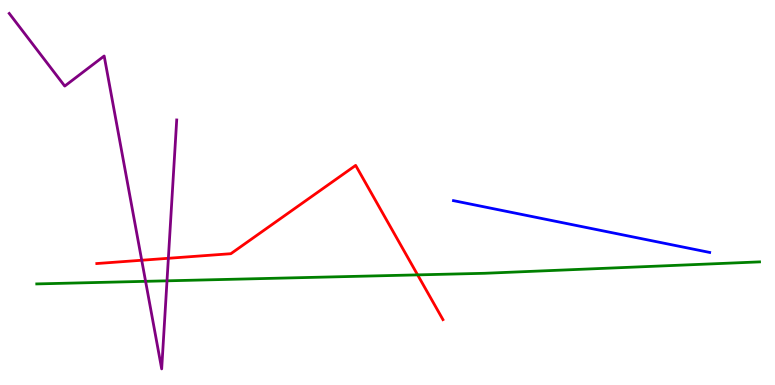[{'lines': ['blue', 'red'], 'intersections': []}, {'lines': ['green', 'red'], 'intersections': [{'x': 5.39, 'y': 2.86}]}, {'lines': ['purple', 'red'], 'intersections': [{'x': 1.83, 'y': 3.24}, {'x': 2.17, 'y': 3.29}]}, {'lines': ['blue', 'green'], 'intersections': []}, {'lines': ['blue', 'purple'], 'intersections': []}, {'lines': ['green', 'purple'], 'intersections': [{'x': 1.88, 'y': 2.69}, {'x': 2.15, 'y': 2.71}]}]